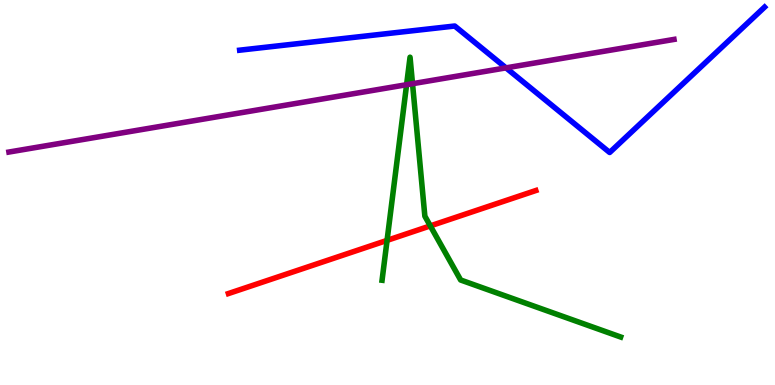[{'lines': ['blue', 'red'], 'intersections': []}, {'lines': ['green', 'red'], 'intersections': [{'x': 4.99, 'y': 3.76}, {'x': 5.55, 'y': 4.13}]}, {'lines': ['purple', 'red'], 'intersections': []}, {'lines': ['blue', 'green'], 'intersections': []}, {'lines': ['blue', 'purple'], 'intersections': [{'x': 6.53, 'y': 8.24}]}, {'lines': ['green', 'purple'], 'intersections': [{'x': 5.25, 'y': 7.8}, {'x': 5.32, 'y': 7.83}]}]